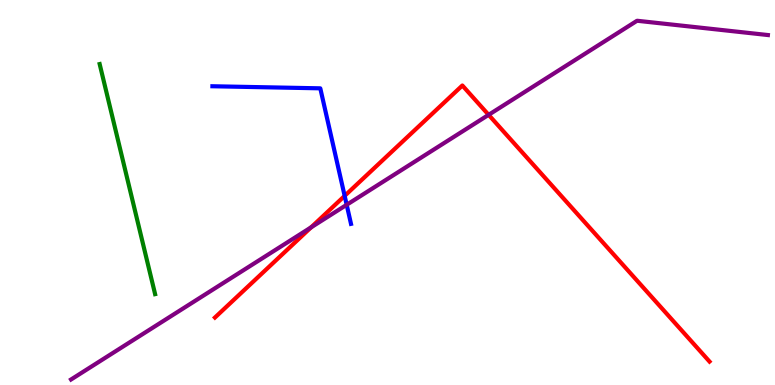[{'lines': ['blue', 'red'], 'intersections': [{'x': 4.45, 'y': 4.91}]}, {'lines': ['green', 'red'], 'intersections': []}, {'lines': ['purple', 'red'], 'intersections': [{'x': 4.01, 'y': 4.1}, {'x': 6.3, 'y': 7.02}]}, {'lines': ['blue', 'green'], 'intersections': []}, {'lines': ['blue', 'purple'], 'intersections': [{'x': 4.47, 'y': 4.68}]}, {'lines': ['green', 'purple'], 'intersections': []}]